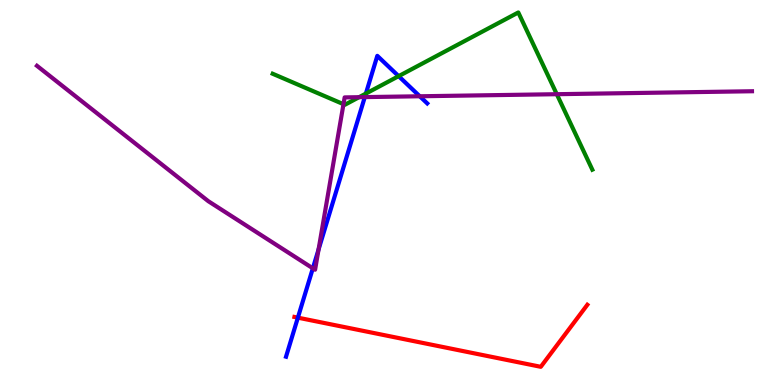[{'lines': ['blue', 'red'], 'intersections': [{'x': 3.84, 'y': 1.75}]}, {'lines': ['green', 'red'], 'intersections': []}, {'lines': ['purple', 'red'], 'intersections': []}, {'lines': ['blue', 'green'], 'intersections': [{'x': 4.72, 'y': 7.57}, {'x': 5.14, 'y': 8.02}]}, {'lines': ['blue', 'purple'], 'intersections': [{'x': 4.04, 'y': 3.03}, {'x': 4.11, 'y': 3.52}, {'x': 4.71, 'y': 7.48}, {'x': 5.42, 'y': 7.5}]}, {'lines': ['green', 'purple'], 'intersections': [{'x': 4.43, 'y': 7.29}, {'x': 4.63, 'y': 7.48}, {'x': 7.18, 'y': 7.55}]}]